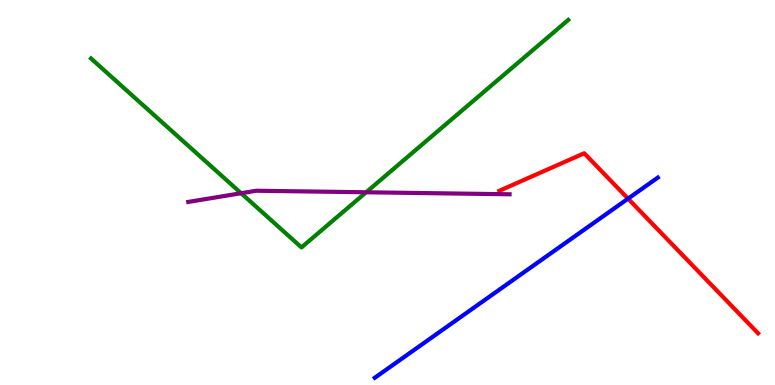[{'lines': ['blue', 'red'], 'intersections': [{'x': 8.1, 'y': 4.84}]}, {'lines': ['green', 'red'], 'intersections': []}, {'lines': ['purple', 'red'], 'intersections': []}, {'lines': ['blue', 'green'], 'intersections': []}, {'lines': ['blue', 'purple'], 'intersections': []}, {'lines': ['green', 'purple'], 'intersections': [{'x': 3.11, 'y': 4.98}, {'x': 4.72, 'y': 5.01}]}]